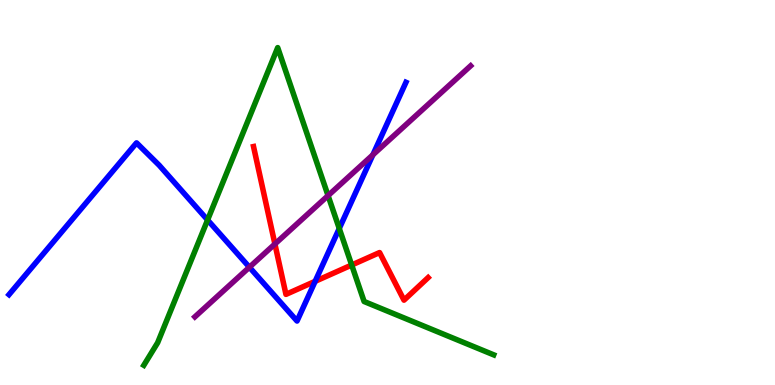[{'lines': ['blue', 'red'], 'intersections': [{'x': 4.07, 'y': 2.69}]}, {'lines': ['green', 'red'], 'intersections': [{'x': 4.54, 'y': 3.12}]}, {'lines': ['purple', 'red'], 'intersections': [{'x': 3.55, 'y': 3.66}]}, {'lines': ['blue', 'green'], 'intersections': [{'x': 2.68, 'y': 4.29}, {'x': 4.38, 'y': 4.07}]}, {'lines': ['blue', 'purple'], 'intersections': [{'x': 3.22, 'y': 3.06}, {'x': 4.81, 'y': 5.98}]}, {'lines': ['green', 'purple'], 'intersections': [{'x': 4.23, 'y': 4.92}]}]